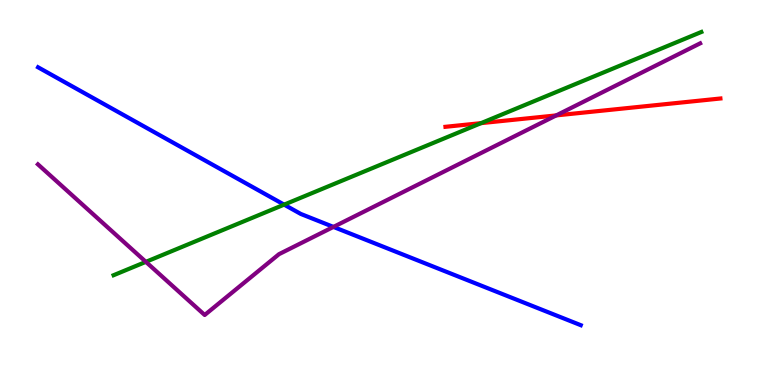[{'lines': ['blue', 'red'], 'intersections': []}, {'lines': ['green', 'red'], 'intersections': [{'x': 6.21, 'y': 6.8}]}, {'lines': ['purple', 'red'], 'intersections': [{'x': 7.18, 'y': 7.0}]}, {'lines': ['blue', 'green'], 'intersections': [{'x': 3.67, 'y': 4.68}]}, {'lines': ['blue', 'purple'], 'intersections': [{'x': 4.3, 'y': 4.11}]}, {'lines': ['green', 'purple'], 'intersections': [{'x': 1.88, 'y': 3.2}]}]